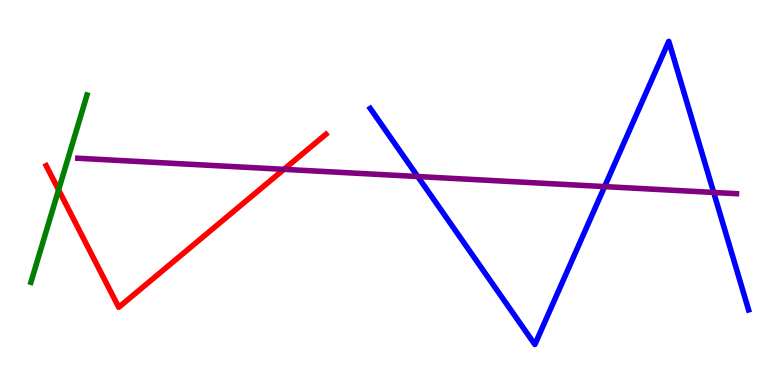[{'lines': ['blue', 'red'], 'intersections': []}, {'lines': ['green', 'red'], 'intersections': [{'x': 0.756, 'y': 5.07}]}, {'lines': ['purple', 'red'], 'intersections': [{'x': 3.66, 'y': 5.6}]}, {'lines': ['blue', 'green'], 'intersections': []}, {'lines': ['blue', 'purple'], 'intersections': [{'x': 5.39, 'y': 5.41}, {'x': 7.8, 'y': 5.15}, {'x': 9.21, 'y': 5.0}]}, {'lines': ['green', 'purple'], 'intersections': []}]